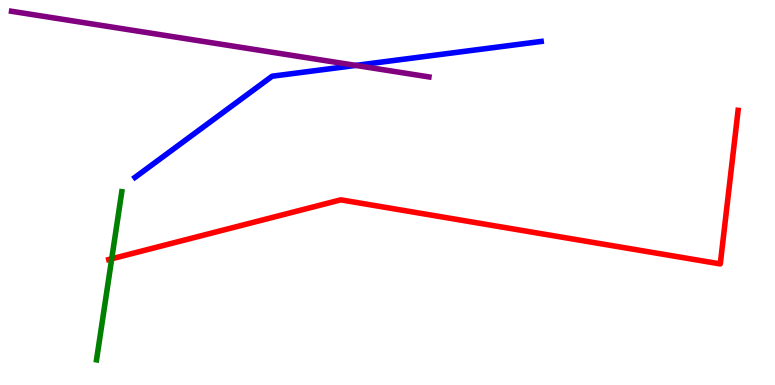[{'lines': ['blue', 'red'], 'intersections': []}, {'lines': ['green', 'red'], 'intersections': [{'x': 1.44, 'y': 3.28}]}, {'lines': ['purple', 'red'], 'intersections': []}, {'lines': ['blue', 'green'], 'intersections': []}, {'lines': ['blue', 'purple'], 'intersections': [{'x': 4.59, 'y': 8.3}]}, {'lines': ['green', 'purple'], 'intersections': []}]